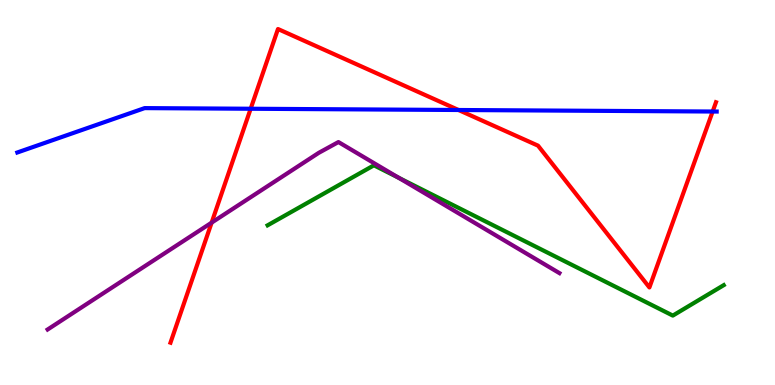[{'lines': ['blue', 'red'], 'intersections': [{'x': 3.23, 'y': 7.18}, {'x': 5.92, 'y': 7.14}, {'x': 9.2, 'y': 7.1}]}, {'lines': ['green', 'red'], 'intersections': []}, {'lines': ['purple', 'red'], 'intersections': [{'x': 2.73, 'y': 4.22}]}, {'lines': ['blue', 'green'], 'intersections': []}, {'lines': ['blue', 'purple'], 'intersections': []}, {'lines': ['green', 'purple'], 'intersections': [{'x': 5.14, 'y': 5.38}]}]